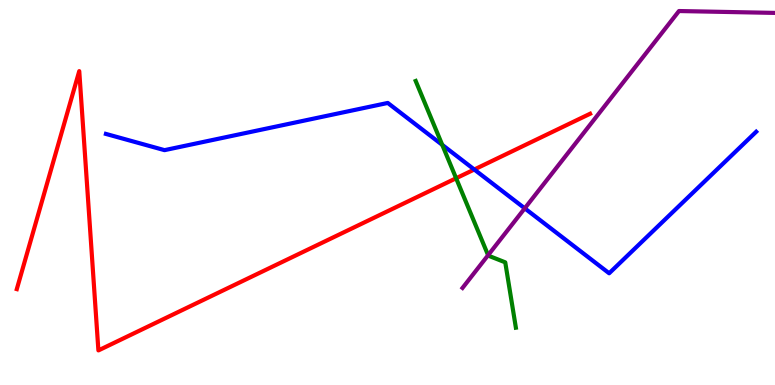[{'lines': ['blue', 'red'], 'intersections': [{'x': 6.12, 'y': 5.6}]}, {'lines': ['green', 'red'], 'intersections': [{'x': 5.89, 'y': 5.37}]}, {'lines': ['purple', 'red'], 'intersections': []}, {'lines': ['blue', 'green'], 'intersections': [{'x': 5.71, 'y': 6.24}]}, {'lines': ['blue', 'purple'], 'intersections': [{'x': 6.77, 'y': 4.59}]}, {'lines': ['green', 'purple'], 'intersections': [{'x': 6.3, 'y': 3.37}]}]